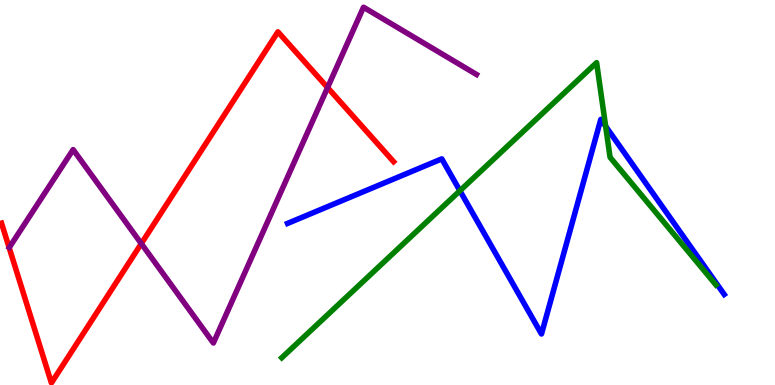[{'lines': ['blue', 'red'], 'intersections': []}, {'lines': ['green', 'red'], 'intersections': []}, {'lines': ['purple', 'red'], 'intersections': [{'x': 1.82, 'y': 3.67}, {'x': 4.23, 'y': 7.73}]}, {'lines': ['blue', 'green'], 'intersections': [{'x': 5.93, 'y': 5.05}, {'x': 7.81, 'y': 6.72}]}, {'lines': ['blue', 'purple'], 'intersections': []}, {'lines': ['green', 'purple'], 'intersections': []}]